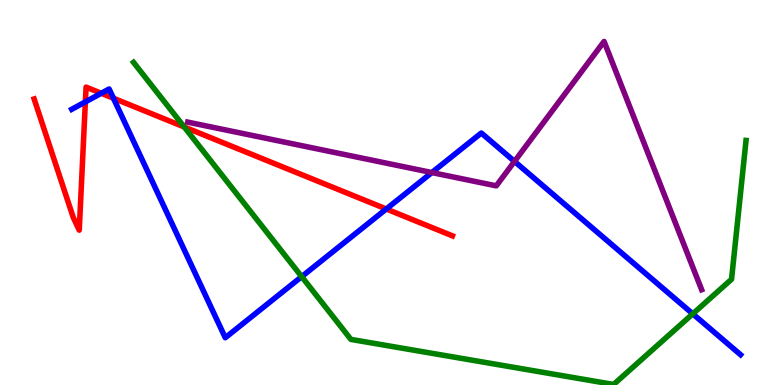[{'lines': ['blue', 'red'], 'intersections': [{'x': 1.1, 'y': 7.35}, {'x': 1.31, 'y': 7.58}, {'x': 1.46, 'y': 7.45}, {'x': 4.98, 'y': 4.57}]}, {'lines': ['green', 'red'], 'intersections': [{'x': 2.38, 'y': 6.7}]}, {'lines': ['purple', 'red'], 'intersections': []}, {'lines': ['blue', 'green'], 'intersections': [{'x': 3.89, 'y': 2.81}, {'x': 8.94, 'y': 1.85}]}, {'lines': ['blue', 'purple'], 'intersections': [{'x': 5.57, 'y': 5.52}, {'x': 6.64, 'y': 5.81}]}, {'lines': ['green', 'purple'], 'intersections': []}]